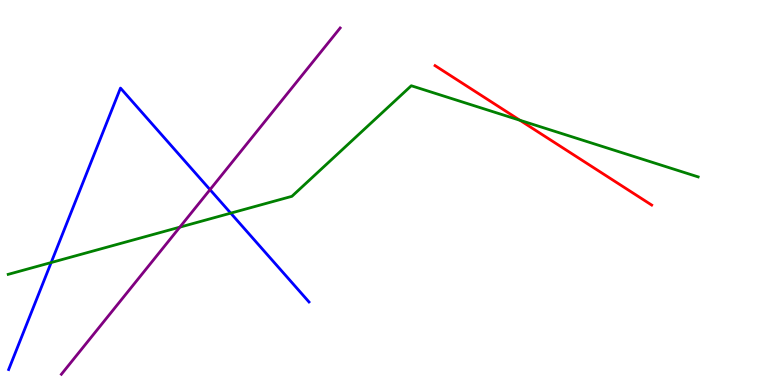[{'lines': ['blue', 'red'], 'intersections': []}, {'lines': ['green', 'red'], 'intersections': [{'x': 6.71, 'y': 6.88}]}, {'lines': ['purple', 'red'], 'intersections': []}, {'lines': ['blue', 'green'], 'intersections': [{'x': 0.66, 'y': 3.18}, {'x': 2.98, 'y': 4.46}]}, {'lines': ['blue', 'purple'], 'intersections': [{'x': 2.71, 'y': 5.07}]}, {'lines': ['green', 'purple'], 'intersections': [{'x': 2.32, 'y': 4.1}]}]